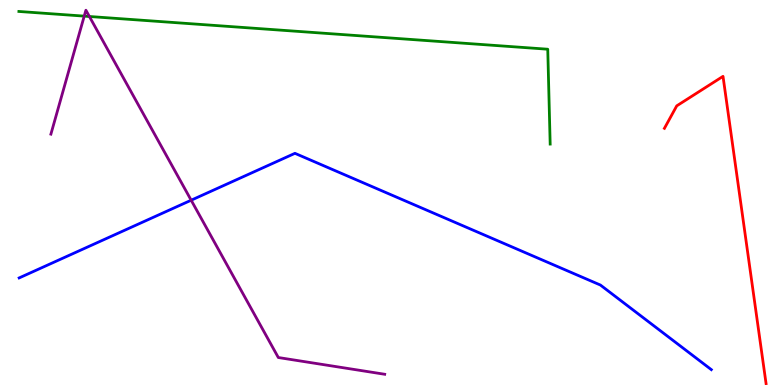[{'lines': ['blue', 'red'], 'intersections': []}, {'lines': ['green', 'red'], 'intersections': []}, {'lines': ['purple', 'red'], 'intersections': []}, {'lines': ['blue', 'green'], 'intersections': []}, {'lines': ['blue', 'purple'], 'intersections': [{'x': 2.47, 'y': 4.8}]}, {'lines': ['green', 'purple'], 'intersections': [{'x': 1.09, 'y': 9.58}, {'x': 1.15, 'y': 9.57}]}]